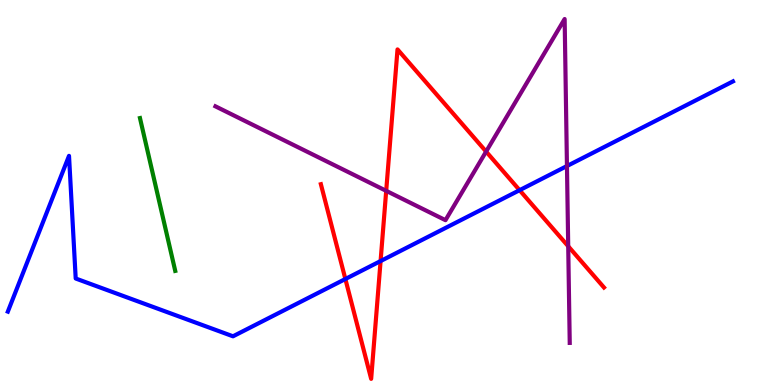[{'lines': ['blue', 'red'], 'intersections': [{'x': 4.46, 'y': 2.75}, {'x': 4.91, 'y': 3.22}, {'x': 6.7, 'y': 5.06}]}, {'lines': ['green', 'red'], 'intersections': []}, {'lines': ['purple', 'red'], 'intersections': [{'x': 4.98, 'y': 5.04}, {'x': 6.27, 'y': 6.06}, {'x': 7.33, 'y': 3.6}]}, {'lines': ['blue', 'green'], 'intersections': []}, {'lines': ['blue', 'purple'], 'intersections': [{'x': 7.32, 'y': 5.69}]}, {'lines': ['green', 'purple'], 'intersections': []}]